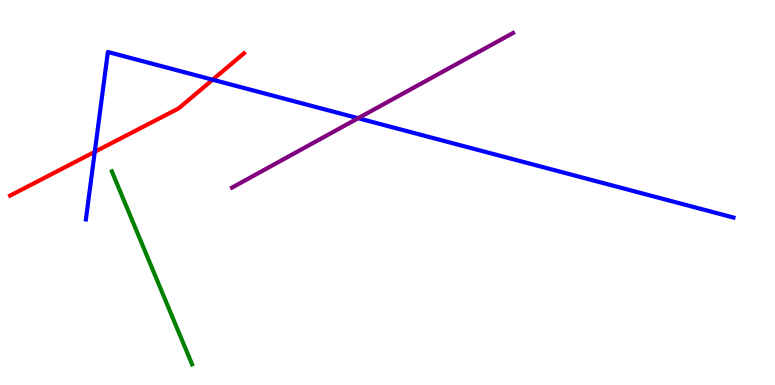[{'lines': ['blue', 'red'], 'intersections': [{'x': 1.22, 'y': 6.06}, {'x': 2.74, 'y': 7.93}]}, {'lines': ['green', 'red'], 'intersections': []}, {'lines': ['purple', 'red'], 'intersections': []}, {'lines': ['blue', 'green'], 'intersections': []}, {'lines': ['blue', 'purple'], 'intersections': [{'x': 4.62, 'y': 6.93}]}, {'lines': ['green', 'purple'], 'intersections': []}]